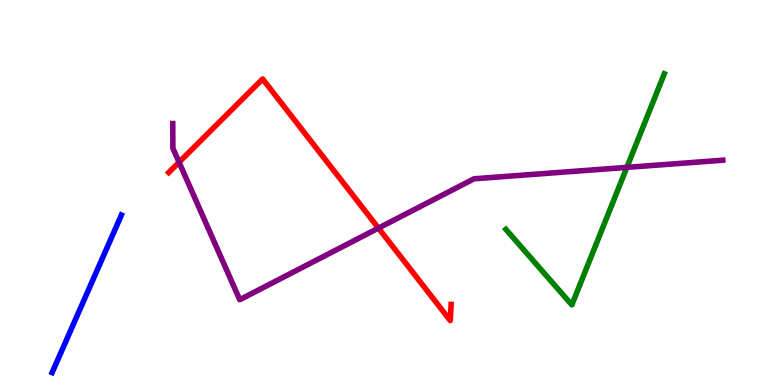[{'lines': ['blue', 'red'], 'intersections': []}, {'lines': ['green', 'red'], 'intersections': []}, {'lines': ['purple', 'red'], 'intersections': [{'x': 2.31, 'y': 5.79}, {'x': 4.88, 'y': 4.08}]}, {'lines': ['blue', 'green'], 'intersections': []}, {'lines': ['blue', 'purple'], 'intersections': []}, {'lines': ['green', 'purple'], 'intersections': [{'x': 8.09, 'y': 5.65}]}]